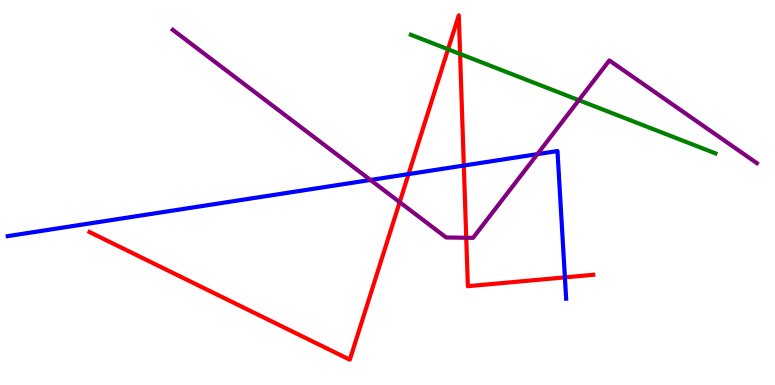[{'lines': ['blue', 'red'], 'intersections': [{'x': 5.27, 'y': 5.48}, {'x': 5.98, 'y': 5.7}, {'x': 7.29, 'y': 2.8}]}, {'lines': ['green', 'red'], 'intersections': [{'x': 5.78, 'y': 8.72}, {'x': 5.94, 'y': 8.6}]}, {'lines': ['purple', 'red'], 'intersections': [{'x': 5.16, 'y': 4.75}, {'x': 6.02, 'y': 3.82}]}, {'lines': ['blue', 'green'], 'intersections': []}, {'lines': ['blue', 'purple'], 'intersections': [{'x': 4.78, 'y': 5.33}, {'x': 6.93, 'y': 6.0}]}, {'lines': ['green', 'purple'], 'intersections': [{'x': 7.47, 'y': 7.4}]}]